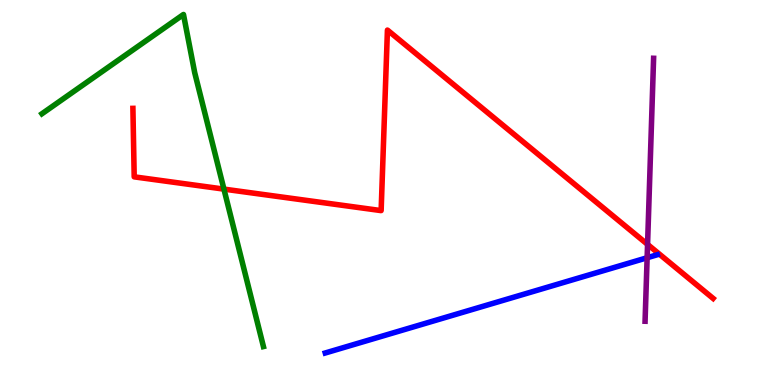[{'lines': ['blue', 'red'], 'intersections': []}, {'lines': ['green', 'red'], 'intersections': [{'x': 2.89, 'y': 5.09}]}, {'lines': ['purple', 'red'], 'intersections': [{'x': 8.36, 'y': 3.65}]}, {'lines': ['blue', 'green'], 'intersections': []}, {'lines': ['blue', 'purple'], 'intersections': [{'x': 8.35, 'y': 3.31}]}, {'lines': ['green', 'purple'], 'intersections': []}]